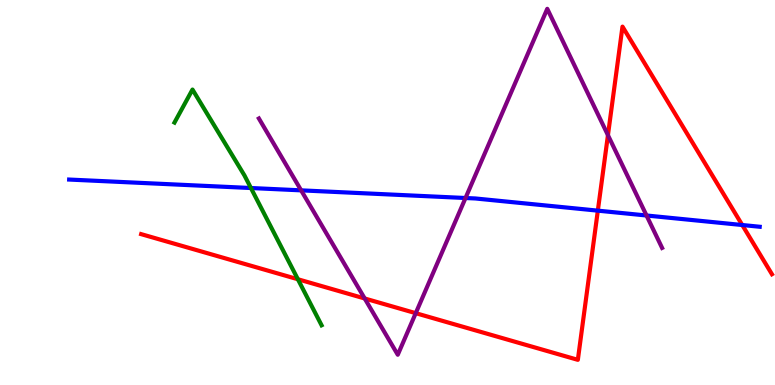[{'lines': ['blue', 'red'], 'intersections': [{'x': 7.71, 'y': 4.53}, {'x': 9.58, 'y': 4.16}]}, {'lines': ['green', 'red'], 'intersections': [{'x': 3.84, 'y': 2.75}]}, {'lines': ['purple', 'red'], 'intersections': [{'x': 4.71, 'y': 2.25}, {'x': 5.36, 'y': 1.87}, {'x': 7.84, 'y': 6.49}]}, {'lines': ['blue', 'green'], 'intersections': [{'x': 3.24, 'y': 5.12}]}, {'lines': ['blue', 'purple'], 'intersections': [{'x': 3.89, 'y': 5.06}, {'x': 6.01, 'y': 4.86}, {'x': 8.34, 'y': 4.4}]}, {'lines': ['green', 'purple'], 'intersections': []}]